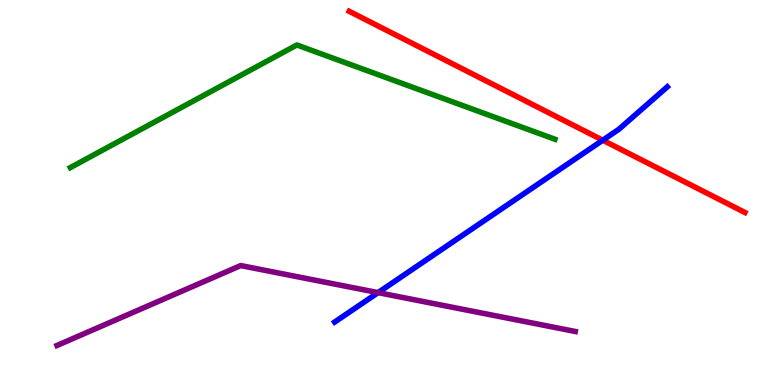[{'lines': ['blue', 'red'], 'intersections': [{'x': 7.78, 'y': 6.36}]}, {'lines': ['green', 'red'], 'intersections': []}, {'lines': ['purple', 'red'], 'intersections': []}, {'lines': ['blue', 'green'], 'intersections': []}, {'lines': ['blue', 'purple'], 'intersections': [{'x': 4.88, 'y': 2.4}]}, {'lines': ['green', 'purple'], 'intersections': []}]